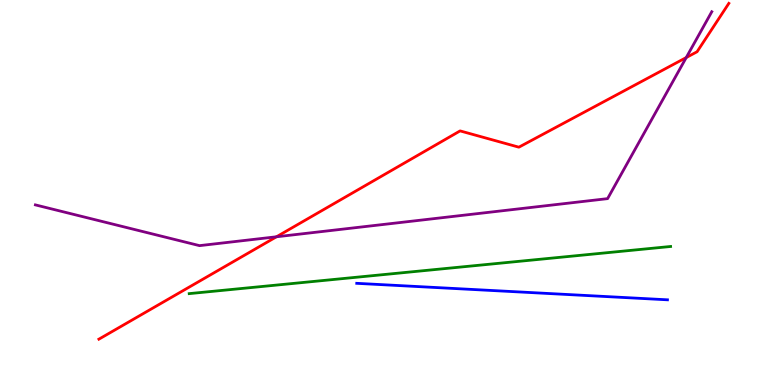[{'lines': ['blue', 'red'], 'intersections': []}, {'lines': ['green', 'red'], 'intersections': []}, {'lines': ['purple', 'red'], 'intersections': [{'x': 3.57, 'y': 3.85}, {'x': 8.85, 'y': 8.51}]}, {'lines': ['blue', 'green'], 'intersections': []}, {'lines': ['blue', 'purple'], 'intersections': []}, {'lines': ['green', 'purple'], 'intersections': []}]